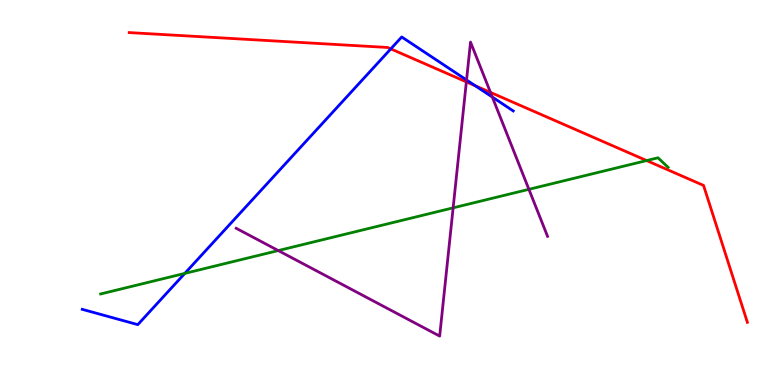[{'lines': ['blue', 'red'], 'intersections': [{'x': 5.04, 'y': 8.73}, {'x': 6.13, 'y': 7.77}]}, {'lines': ['green', 'red'], 'intersections': [{'x': 8.34, 'y': 5.83}]}, {'lines': ['purple', 'red'], 'intersections': [{'x': 6.02, 'y': 7.87}, {'x': 6.33, 'y': 7.6}]}, {'lines': ['blue', 'green'], 'intersections': [{'x': 2.38, 'y': 2.9}]}, {'lines': ['blue', 'purple'], 'intersections': [{'x': 6.02, 'y': 7.92}, {'x': 6.35, 'y': 7.48}]}, {'lines': ['green', 'purple'], 'intersections': [{'x': 3.59, 'y': 3.49}, {'x': 5.85, 'y': 4.6}, {'x': 6.82, 'y': 5.08}]}]